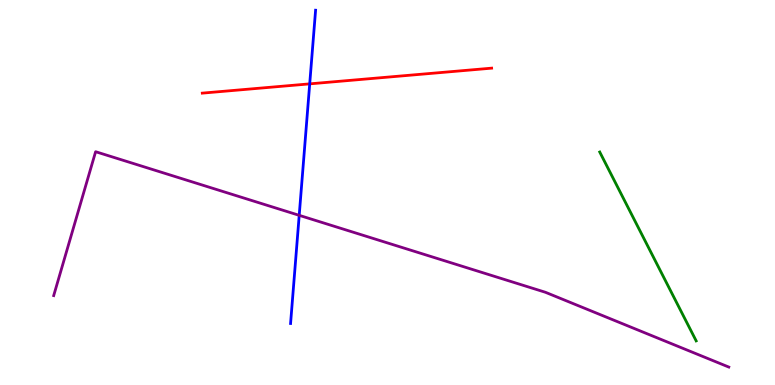[{'lines': ['blue', 'red'], 'intersections': [{'x': 4.0, 'y': 7.82}]}, {'lines': ['green', 'red'], 'intersections': []}, {'lines': ['purple', 'red'], 'intersections': []}, {'lines': ['blue', 'green'], 'intersections': []}, {'lines': ['blue', 'purple'], 'intersections': [{'x': 3.86, 'y': 4.41}]}, {'lines': ['green', 'purple'], 'intersections': []}]